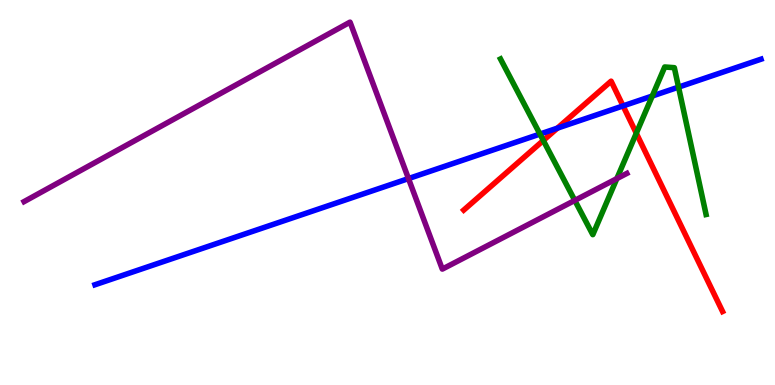[{'lines': ['blue', 'red'], 'intersections': [{'x': 7.19, 'y': 6.67}, {'x': 8.04, 'y': 7.25}]}, {'lines': ['green', 'red'], 'intersections': [{'x': 7.01, 'y': 6.35}, {'x': 8.21, 'y': 6.54}]}, {'lines': ['purple', 'red'], 'intersections': []}, {'lines': ['blue', 'green'], 'intersections': [{'x': 6.97, 'y': 6.52}, {'x': 8.42, 'y': 7.51}, {'x': 8.76, 'y': 7.74}]}, {'lines': ['blue', 'purple'], 'intersections': [{'x': 5.27, 'y': 5.36}]}, {'lines': ['green', 'purple'], 'intersections': [{'x': 7.42, 'y': 4.79}, {'x': 7.96, 'y': 5.36}]}]